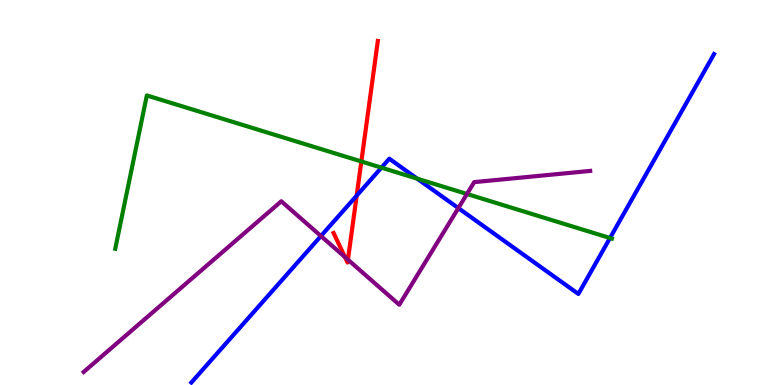[{'lines': ['blue', 'red'], 'intersections': [{'x': 4.6, 'y': 4.92}]}, {'lines': ['green', 'red'], 'intersections': [{'x': 4.66, 'y': 5.81}]}, {'lines': ['purple', 'red'], 'intersections': [{'x': 4.45, 'y': 3.32}, {'x': 4.49, 'y': 3.25}]}, {'lines': ['blue', 'green'], 'intersections': [{'x': 4.92, 'y': 5.65}, {'x': 5.38, 'y': 5.36}, {'x': 7.87, 'y': 3.82}]}, {'lines': ['blue', 'purple'], 'intersections': [{'x': 4.14, 'y': 3.87}, {'x': 5.91, 'y': 4.59}]}, {'lines': ['green', 'purple'], 'intersections': [{'x': 6.03, 'y': 4.96}]}]